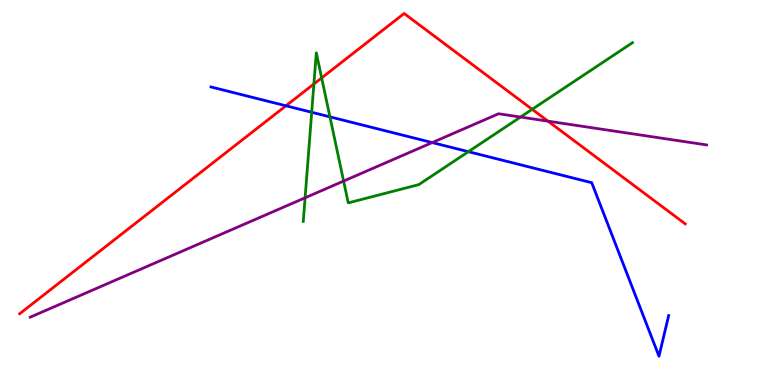[{'lines': ['blue', 'red'], 'intersections': [{'x': 3.69, 'y': 7.25}]}, {'lines': ['green', 'red'], 'intersections': [{'x': 4.05, 'y': 7.82}, {'x': 4.15, 'y': 7.98}, {'x': 6.87, 'y': 7.16}]}, {'lines': ['purple', 'red'], 'intersections': [{'x': 7.07, 'y': 6.85}]}, {'lines': ['blue', 'green'], 'intersections': [{'x': 4.02, 'y': 7.08}, {'x': 4.26, 'y': 6.96}, {'x': 6.04, 'y': 6.06}]}, {'lines': ['blue', 'purple'], 'intersections': [{'x': 5.58, 'y': 6.3}]}, {'lines': ['green', 'purple'], 'intersections': [{'x': 3.94, 'y': 4.86}, {'x': 4.43, 'y': 5.3}, {'x': 6.72, 'y': 6.96}]}]